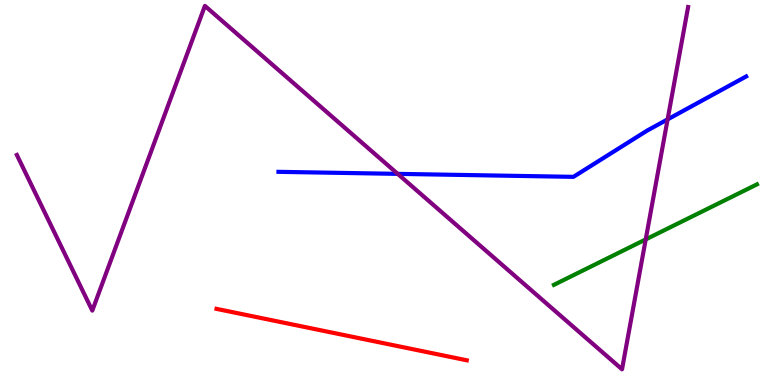[{'lines': ['blue', 'red'], 'intersections': []}, {'lines': ['green', 'red'], 'intersections': []}, {'lines': ['purple', 'red'], 'intersections': []}, {'lines': ['blue', 'green'], 'intersections': []}, {'lines': ['blue', 'purple'], 'intersections': [{'x': 5.13, 'y': 5.48}, {'x': 8.61, 'y': 6.9}]}, {'lines': ['green', 'purple'], 'intersections': [{'x': 8.33, 'y': 3.78}]}]